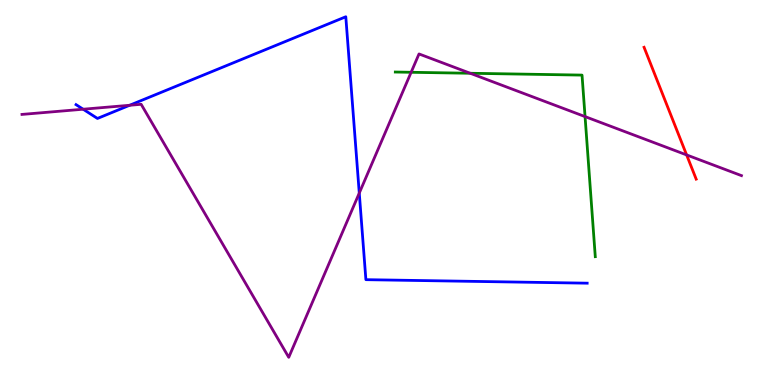[{'lines': ['blue', 'red'], 'intersections': []}, {'lines': ['green', 'red'], 'intersections': []}, {'lines': ['purple', 'red'], 'intersections': [{'x': 8.86, 'y': 5.98}]}, {'lines': ['blue', 'green'], 'intersections': []}, {'lines': ['blue', 'purple'], 'intersections': [{'x': 1.07, 'y': 7.16}, {'x': 1.67, 'y': 7.27}, {'x': 4.64, 'y': 4.98}]}, {'lines': ['green', 'purple'], 'intersections': [{'x': 5.3, 'y': 8.12}, {'x': 6.07, 'y': 8.1}, {'x': 7.55, 'y': 6.97}]}]